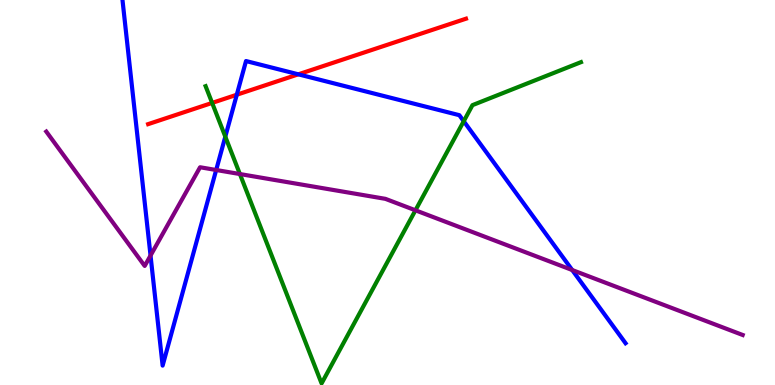[{'lines': ['blue', 'red'], 'intersections': [{'x': 3.06, 'y': 7.54}, {'x': 3.85, 'y': 8.07}]}, {'lines': ['green', 'red'], 'intersections': [{'x': 2.74, 'y': 7.33}]}, {'lines': ['purple', 'red'], 'intersections': []}, {'lines': ['blue', 'green'], 'intersections': [{'x': 2.91, 'y': 6.45}, {'x': 5.98, 'y': 6.85}]}, {'lines': ['blue', 'purple'], 'intersections': [{'x': 1.94, 'y': 3.36}, {'x': 2.79, 'y': 5.58}, {'x': 7.38, 'y': 2.99}]}, {'lines': ['green', 'purple'], 'intersections': [{'x': 3.1, 'y': 5.48}, {'x': 5.36, 'y': 4.54}]}]